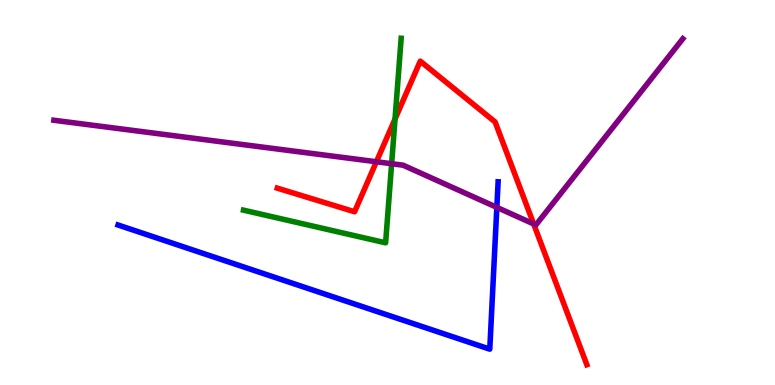[{'lines': ['blue', 'red'], 'intersections': []}, {'lines': ['green', 'red'], 'intersections': [{'x': 5.1, 'y': 6.91}]}, {'lines': ['purple', 'red'], 'intersections': [{'x': 4.86, 'y': 5.8}, {'x': 6.89, 'y': 4.18}]}, {'lines': ['blue', 'green'], 'intersections': []}, {'lines': ['blue', 'purple'], 'intersections': [{'x': 6.41, 'y': 4.61}]}, {'lines': ['green', 'purple'], 'intersections': [{'x': 5.05, 'y': 5.75}]}]